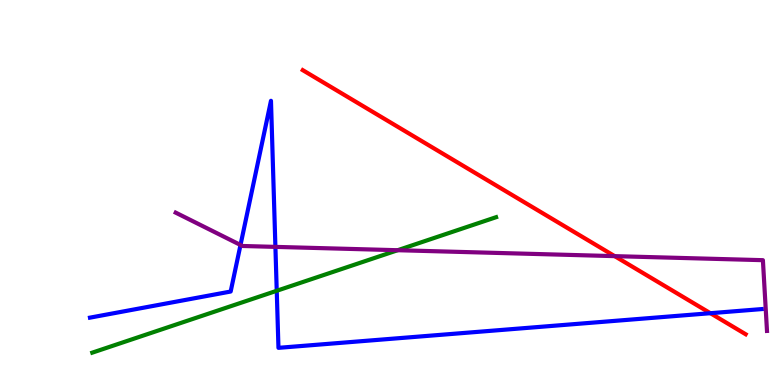[{'lines': ['blue', 'red'], 'intersections': [{'x': 9.17, 'y': 1.86}]}, {'lines': ['green', 'red'], 'intersections': []}, {'lines': ['purple', 'red'], 'intersections': [{'x': 7.93, 'y': 3.35}]}, {'lines': ['blue', 'green'], 'intersections': [{'x': 3.57, 'y': 2.45}]}, {'lines': ['blue', 'purple'], 'intersections': [{'x': 3.1, 'y': 3.64}, {'x': 3.55, 'y': 3.59}]}, {'lines': ['green', 'purple'], 'intersections': [{'x': 5.13, 'y': 3.5}]}]